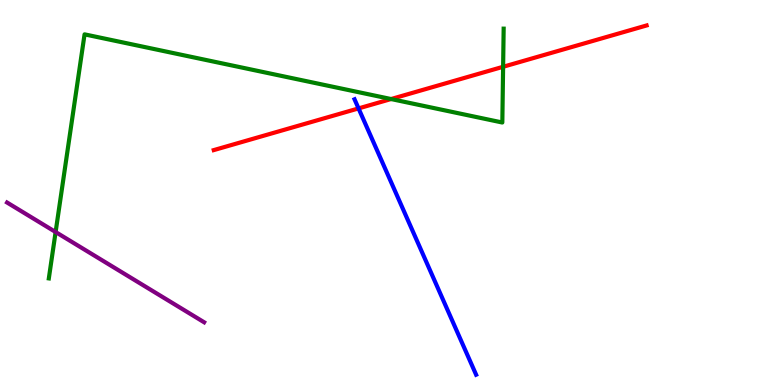[{'lines': ['blue', 'red'], 'intersections': [{'x': 4.63, 'y': 7.18}]}, {'lines': ['green', 'red'], 'intersections': [{'x': 5.05, 'y': 7.43}, {'x': 6.49, 'y': 8.27}]}, {'lines': ['purple', 'red'], 'intersections': []}, {'lines': ['blue', 'green'], 'intersections': []}, {'lines': ['blue', 'purple'], 'intersections': []}, {'lines': ['green', 'purple'], 'intersections': [{'x': 0.718, 'y': 3.97}]}]